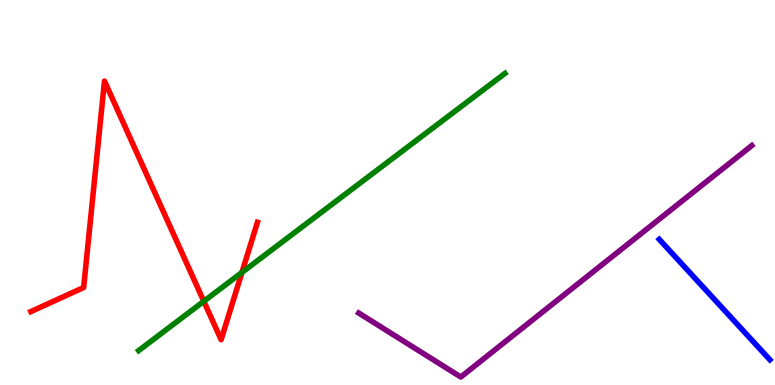[{'lines': ['blue', 'red'], 'intersections': []}, {'lines': ['green', 'red'], 'intersections': [{'x': 2.63, 'y': 2.17}, {'x': 3.12, 'y': 2.92}]}, {'lines': ['purple', 'red'], 'intersections': []}, {'lines': ['blue', 'green'], 'intersections': []}, {'lines': ['blue', 'purple'], 'intersections': []}, {'lines': ['green', 'purple'], 'intersections': []}]